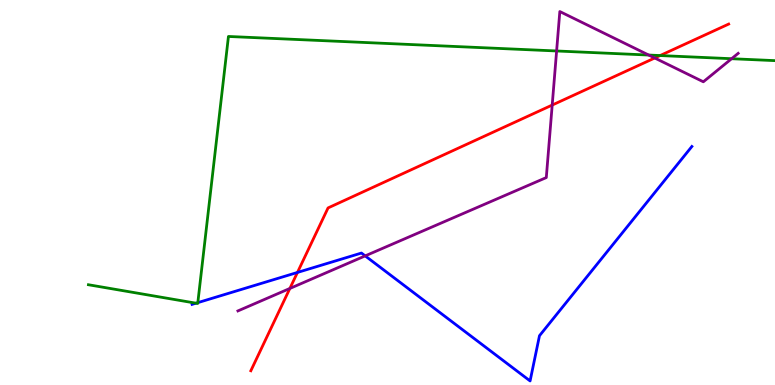[{'lines': ['blue', 'red'], 'intersections': [{'x': 3.84, 'y': 2.92}]}, {'lines': ['green', 'red'], 'intersections': [{'x': 8.52, 'y': 8.56}]}, {'lines': ['purple', 'red'], 'intersections': [{'x': 3.74, 'y': 2.51}, {'x': 7.13, 'y': 7.27}, {'x': 8.45, 'y': 8.49}]}, {'lines': ['blue', 'green'], 'intersections': [{'x': 2.53, 'y': 2.12}, {'x': 2.55, 'y': 2.14}]}, {'lines': ['blue', 'purple'], 'intersections': [{'x': 4.71, 'y': 3.35}]}, {'lines': ['green', 'purple'], 'intersections': [{'x': 7.18, 'y': 8.68}, {'x': 8.37, 'y': 8.57}, {'x': 9.44, 'y': 8.47}]}]